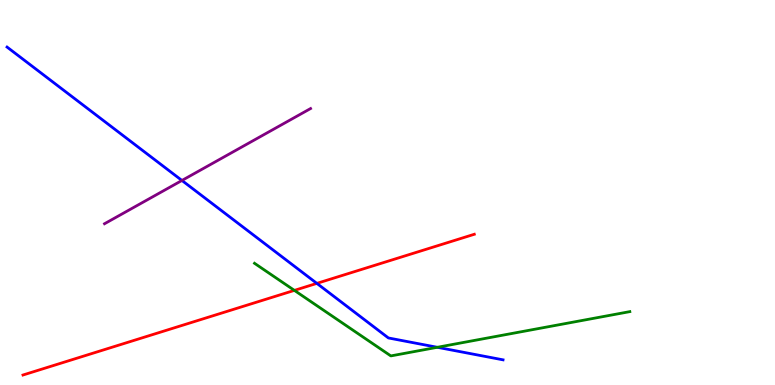[{'lines': ['blue', 'red'], 'intersections': [{'x': 4.09, 'y': 2.64}]}, {'lines': ['green', 'red'], 'intersections': [{'x': 3.8, 'y': 2.46}]}, {'lines': ['purple', 'red'], 'intersections': []}, {'lines': ['blue', 'green'], 'intersections': [{'x': 5.64, 'y': 0.979}]}, {'lines': ['blue', 'purple'], 'intersections': [{'x': 2.35, 'y': 5.31}]}, {'lines': ['green', 'purple'], 'intersections': []}]